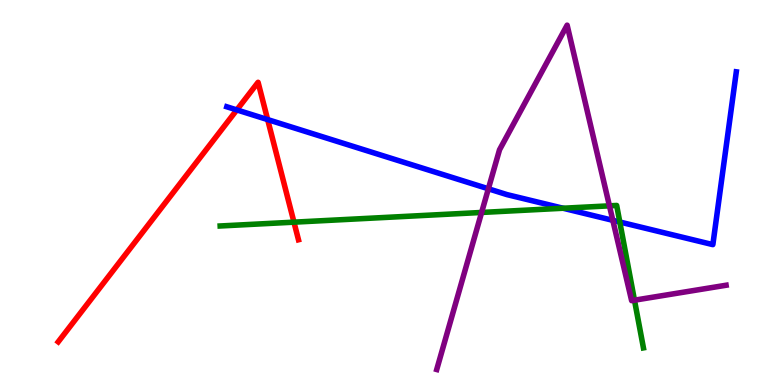[{'lines': ['blue', 'red'], 'intersections': [{'x': 3.06, 'y': 7.15}, {'x': 3.45, 'y': 6.89}]}, {'lines': ['green', 'red'], 'intersections': [{'x': 3.79, 'y': 4.23}]}, {'lines': ['purple', 'red'], 'intersections': []}, {'lines': ['blue', 'green'], 'intersections': [{'x': 7.27, 'y': 4.59}, {'x': 8.0, 'y': 4.23}]}, {'lines': ['blue', 'purple'], 'intersections': [{'x': 6.3, 'y': 5.1}, {'x': 7.91, 'y': 4.28}]}, {'lines': ['green', 'purple'], 'intersections': [{'x': 6.21, 'y': 4.48}, {'x': 7.86, 'y': 4.65}, {'x': 8.19, 'y': 2.2}]}]